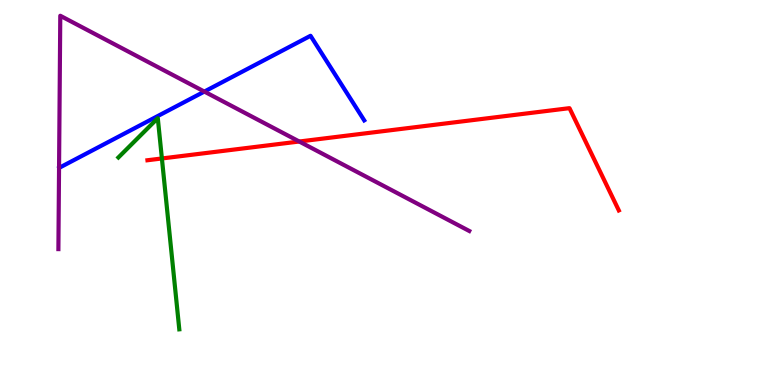[{'lines': ['blue', 'red'], 'intersections': []}, {'lines': ['green', 'red'], 'intersections': [{'x': 2.09, 'y': 5.88}]}, {'lines': ['purple', 'red'], 'intersections': [{'x': 3.86, 'y': 6.32}]}, {'lines': ['blue', 'green'], 'intersections': []}, {'lines': ['blue', 'purple'], 'intersections': [{'x': 2.64, 'y': 7.62}]}, {'lines': ['green', 'purple'], 'intersections': []}]